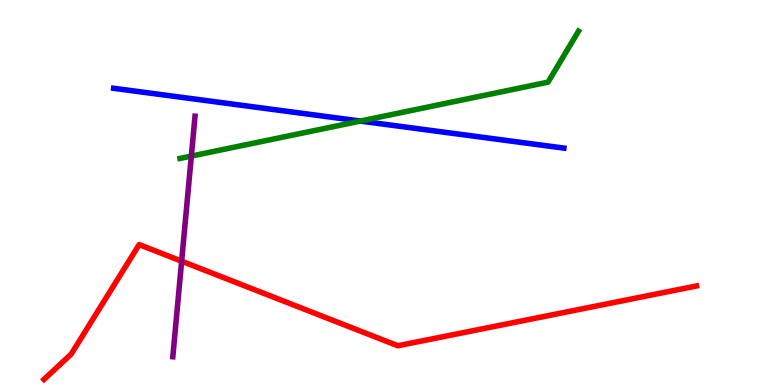[{'lines': ['blue', 'red'], 'intersections': []}, {'lines': ['green', 'red'], 'intersections': []}, {'lines': ['purple', 'red'], 'intersections': [{'x': 2.34, 'y': 3.22}]}, {'lines': ['blue', 'green'], 'intersections': [{'x': 4.65, 'y': 6.86}]}, {'lines': ['blue', 'purple'], 'intersections': []}, {'lines': ['green', 'purple'], 'intersections': [{'x': 2.47, 'y': 5.95}]}]